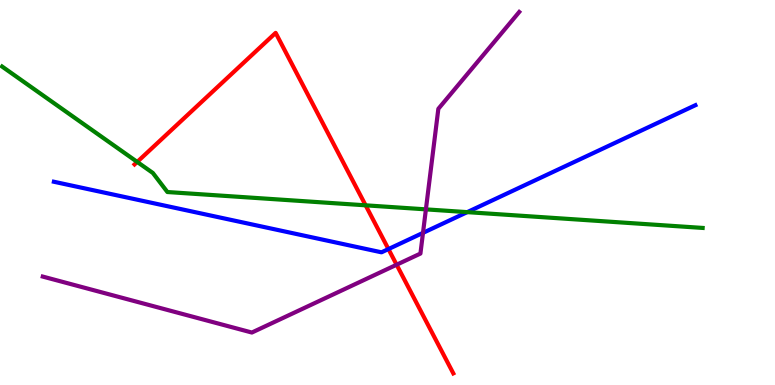[{'lines': ['blue', 'red'], 'intersections': [{'x': 5.01, 'y': 3.53}]}, {'lines': ['green', 'red'], 'intersections': [{'x': 1.77, 'y': 5.79}, {'x': 4.72, 'y': 4.67}]}, {'lines': ['purple', 'red'], 'intersections': [{'x': 5.12, 'y': 3.12}]}, {'lines': ['blue', 'green'], 'intersections': [{'x': 6.03, 'y': 4.49}]}, {'lines': ['blue', 'purple'], 'intersections': [{'x': 5.46, 'y': 3.95}]}, {'lines': ['green', 'purple'], 'intersections': [{'x': 5.5, 'y': 4.56}]}]